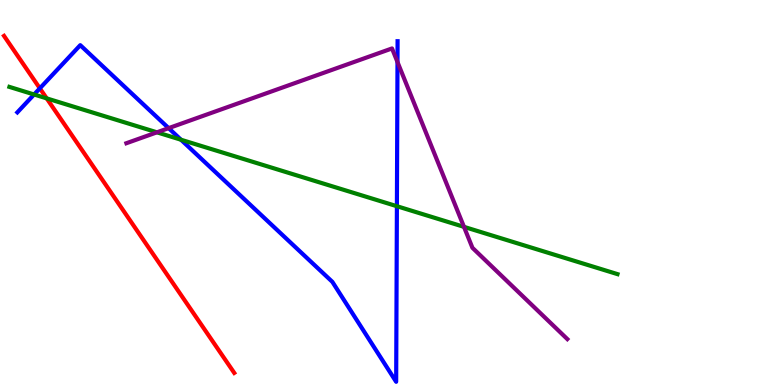[{'lines': ['blue', 'red'], 'intersections': [{'x': 0.514, 'y': 7.71}]}, {'lines': ['green', 'red'], 'intersections': [{'x': 0.603, 'y': 7.44}]}, {'lines': ['purple', 'red'], 'intersections': []}, {'lines': ['blue', 'green'], 'intersections': [{'x': 0.44, 'y': 7.55}, {'x': 2.34, 'y': 6.37}, {'x': 5.12, 'y': 4.64}]}, {'lines': ['blue', 'purple'], 'intersections': [{'x': 2.18, 'y': 6.67}, {'x': 5.13, 'y': 8.39}]}, {'lines': ['green', 'purple'], 'intersections': [{'x': 2.02, 'y': 6.56}, {'x': 5.99, 'y': 4.11}]}]